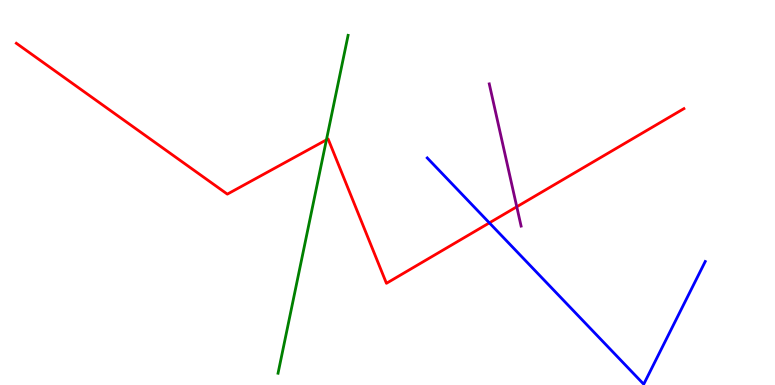[{'lines': ['blue', 'red'], 'intersections': [{'x': 6.31, 'y': 4.21}]}, {'lines': ['green', 'red'], 'intersections': [{'x': 4.21, 'y': 6.37}]}, {'lines': ['purple', 'red'], 'intersections': [{'x': 6.67, 'y': 4.63}]}, {'lines': ['blue', 'green'], 'intersections': []}, {'lines': ['blue', 'purple'], 'intersections': []}, {'lines': ['green', 'purple'], 'intersections': []}]